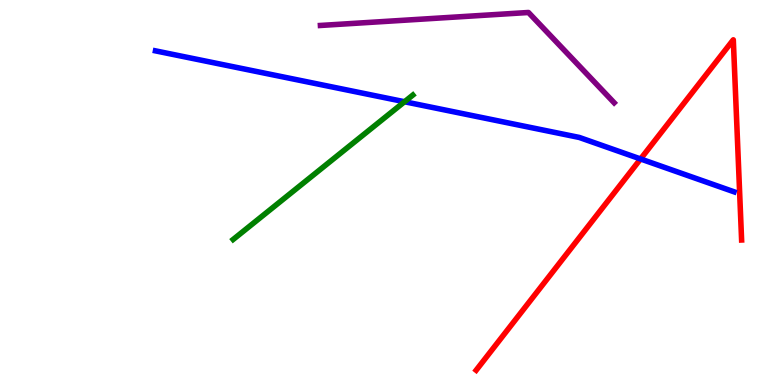[{'lines': ['blue', 'red'], 'intersections': [{'x': 8.27, 'y': 5.87}]}, {'lines': ['green', 'red'], 'intersections': []}, {'lines': ['purple', 'red'], 'intersections': []}, {'lines': ['blue', 'green'], 'intersections': [{'x': 5.22, 'y': 7.36}]}, {'lines': ['blue', 'purple'], 'intersections': []}, {'lines': ['green', 'purple'], 'intersections': []}]